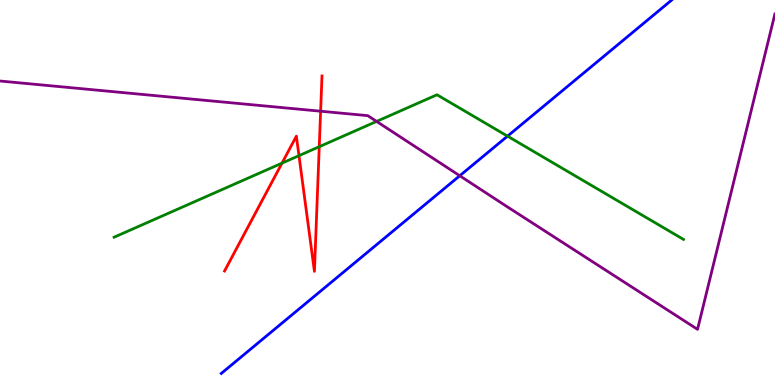[{'lines': ['blue', 'red'], 'intersections': []}, {'lines': ['green', 'red'], 'intersections': [{'x': 3.64, 'y': 5.76}, {'x': 3.86, 'y': 5.96}, {'x': 4.12, 'y': 6.19}]}, {'lines': ['purple', 'red'], 'intersections': [{'x': 4.14, 'y': 7.11}]}, {'lines': ['blue', 'green'], 'intersections': [{'x': 6.55, 'y': 6.46}]}, {'lines': ['blue', 'purple'], 'intersections': [{'x': 5.93, 'y': 5.44}]}, {'lines': ['green', 'purple'], 'intersections': [{'x': 4.86, 'y': 6.85}]}]